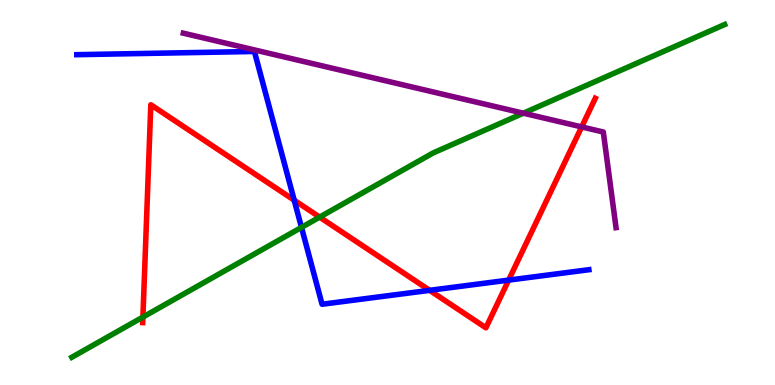[{'lines': ['blue', 'red'], 'intersections': [{'x': 3.8, 'y': 4.8}, {'x': 5.54, 'y': 2.46}, {'x': 6.56, 'y': 2.72}]}, {'lines': ['green', 'red'], 'intersections': [{'x': 1.84, 'y': 1.76}, {'x': 4.12, 'y': 4.36}]}, {'lines': ['purple', 'red'], 'intersections': [{'x': 7.51, 'y': 6.7}]}, {'lines': ['blue', 'green'], 'intersections': [{'x': 3.89, 'y': 4.09}]}, {'lines': ['blue', 'purple'], 'intersections': []}, {'lines': ['green', 'purple'], 'intersections': [{'x': 6.75, 'y': 7.06}]}]